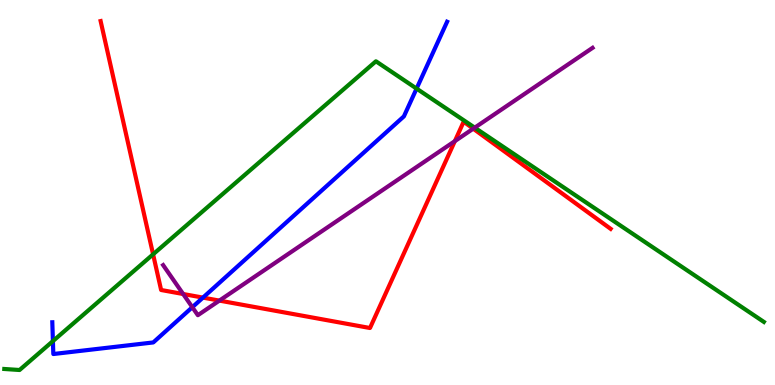[{'lines': ['blue', 'red'], 'intersections': [{'x': 2.62, 'y': 2.27}]}, {'lines': ['green', 'red'], 'intersections': [{'x': 1.98, 'y': 3.39}]}, {'lines': ['purple', 'red'], 'intersections': [{'x': 2.36, 'y': 2.36}, {'x': 2.83, 'y': 2.19}, {'x': 5.87, 'y': 6.33}, {'x': 6.11, 'y': 6.66}]}, {'lines': ['blue', 'green'], 'intersections': [{'x': 0.683, 'y': 1.14}, {'x': 5.38, 'y': 7.7}]}, {'lines': ['blue', 'purple'], 'intersections': [{'x': 2.48, 'y': 2.02}]}, {'lines': ['green', 'purple'], 'intersections': [{'x': 6.13, 'y': 6.68}]}]